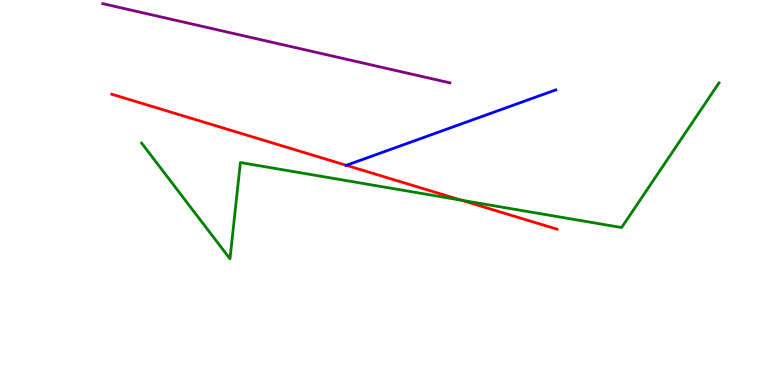[{'lines': ['blue', 'red'], 'intersections': [{'x': 4.47, 'y': 5.71}]}, {'lines': ['green', 'red'], 'intersections': [{'x': 5.96, 'y': 4.8}]}, {'lines': ['purple', 'red'], 'intersections': []}, {'lines': ['blue', 'green'], 'intersections': []}, {'lines': ['blue', 'purple'], 'intersections': []}, {'lines': ['green', 'purple'], 'intersections': []}]